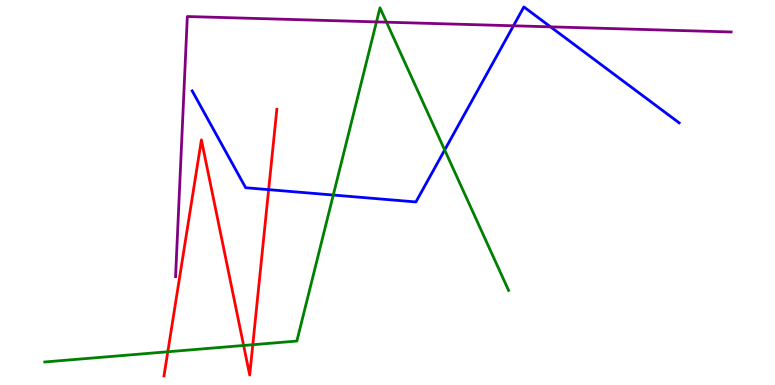[{'lines': ['blue', 'red'], 'intersections': [{'x': 3.47, 'y': 5.07}]}, {'lines': ['green', 'red'], 'intersections': [{'x': 2.17, 'y': 0.863}, {'x': 3.14, 'y': 1.03}, {'x': 3.26, 'y': 1.05}]}, {'lines': ['purple', 'red'], 'intersections': []}, {'lines': ['blue', 'green'], 'intersections': [{'x': 4.3, 'y': 4.93}, {'x': 5.74, 'y': 6.1}]}, {'lines': ['blue', 'purple'], 'intersections': [{'x': 6.63, 'y': 9.33}, {'x': 7.1, 'y': 9.3}]}, {'lines': ['green', 'purple'], 'intersections': [{'x': 4.86, 'y': 9.43}, {'x': 4.99, 'y': 9.42}]}]